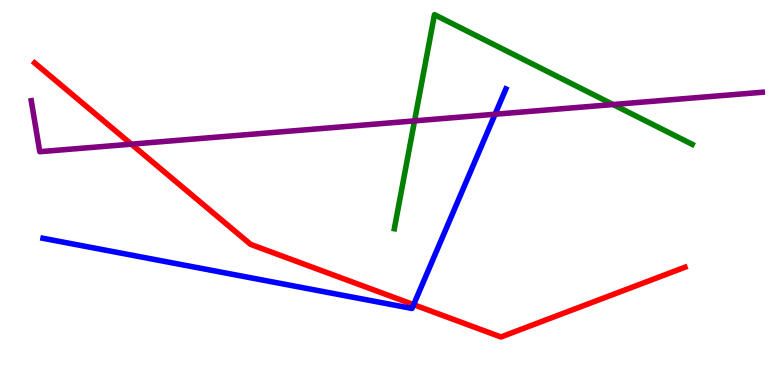[{'lines': ['blue', 'red'], 'intersections': [{'x': 5.34, 'y': 2.09}]}, {'lines': ['green', 'red'], 'intersections': []}, {'lines': ['purple', 'red'], 'intersections': [{'x': 1.7, 'y': 6.26}]}, {'lines': ['blue', 'green'], 'intersections': []}, {'lines': ['blue', 'purple'], 'intersections': [{'x': 6.39, 'y': 7.03}]}, {'lines': ['green', 'purple'], 'intersections': [{'x': 5.35, 'y': 6.86}, {'x': 7.91, 'y': 7.29}]}]